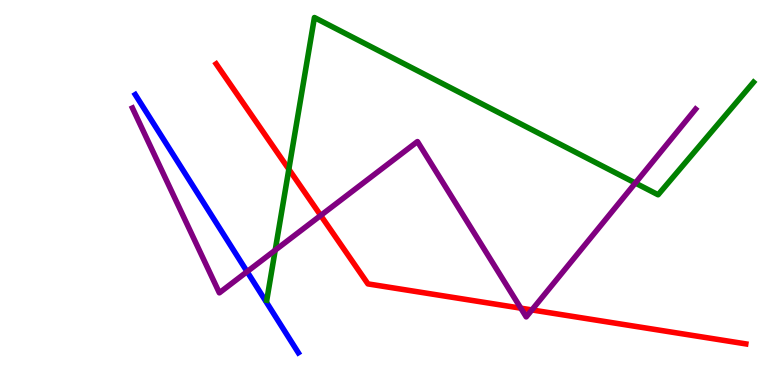[{'lines': ['blue', 'red'], 'intersections': []}, {'lines': ['green', 'red'], 'intersections': [{'x': 3.73, 'y': 5.6}]}, {'lines': ['purple', 'red'], 'intersections': [{'x': 4.14, 'y': 4.4}, {'x': 6.72, 'y': 2.0}, {'x': 6.86, 'y': 1.95}]}, {'lines': ['blue', 'green'], 'intersections': []}, {'lines': ['blue', 'purple'], 'intersections': [{'x': 3.19, 'y': 2.94}]}, {'lines': ['green', 'purple'], 'intersections': [{'x': 3.55, 'y': 3.5}, {'x': 8.2, 'y': 5.25}]}]